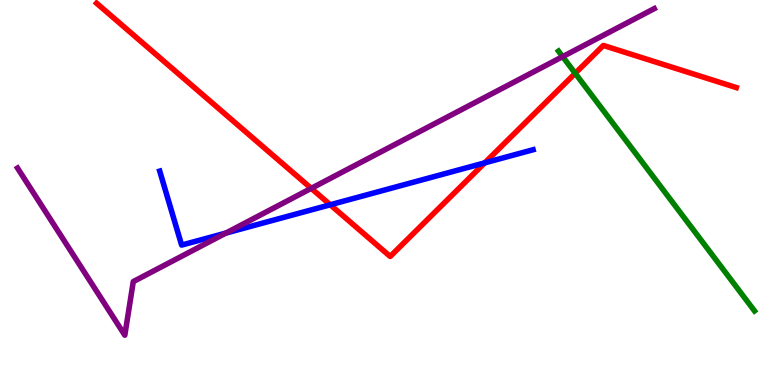[{'lines': ['blue', 'red'], 'intersections': [{'x': 4.26, 'y': 4.68}, {'x': 6.25, 'y': 5.77}]}, {'lines': ['green', 'red'], 'intersections': [{'x': 7.42, 'y': 8.1}]}, {'lines': ['purple', 'red'], 'intersections': [{'x': 4.02, 'y': 5.11}]}, {'lines': ['blue', 'green'], 'intersections': []}, {'lines': ['blue', 'purple'], 'intersections': [{'x': 2.91, 'y': 3.95}]}, {'lines': ['green', 'purple'], 'intersections': [{'x': 7.26, 'y': 8.53}]}]